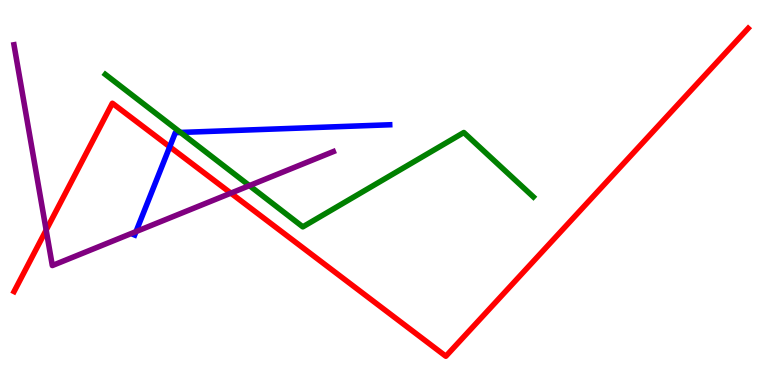[{'lines': ['blue', 'red'], 'intersections': [{'x': 2.19, 'y': 6.19}]}, {'lines': ['green', 'red'], 'intersections': []}, {'lines': ['purple', 'red'], 'intersections': [{'x': 0.596, 'y': 4.02}, {'x': 2.98, 'y': 4.98}]}, {'lines': ['blue', 'green'], 'intersections': [{'x': 2.33, 'y': 6.56}]}, {'lines': ['blue', 'purple'], 'intersections': [{'x': 1.75, 'y': 3.98}]}, {'lines': ['green', 'purple'], 'intersections': [{'x': 3.22, 'y': 5.18}]}]